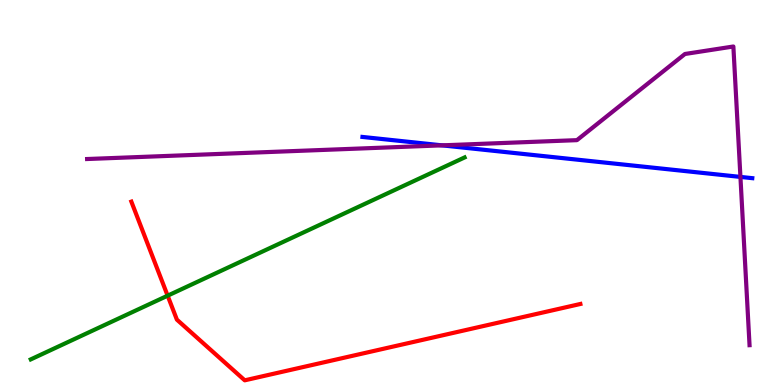[{'lines': ['blue', 'red'], 'intersections': []}, {'lines': ['green', 'red'], 'intersections': [{'x': 2.16, 'y': 2.32}]}, {'lines': ['purple', 'red'], 'intersections': []}, {'lines': ['blue', 'green'], 'intersections': []}, {'lines': ['blue', 'purple'], 'intersections': [{'x': 5.7, 'y': 6.22}, {'x': 9.55, 'y': 5.4}]}, {'lines': ['green', 'purple'], 'intersections': []}]